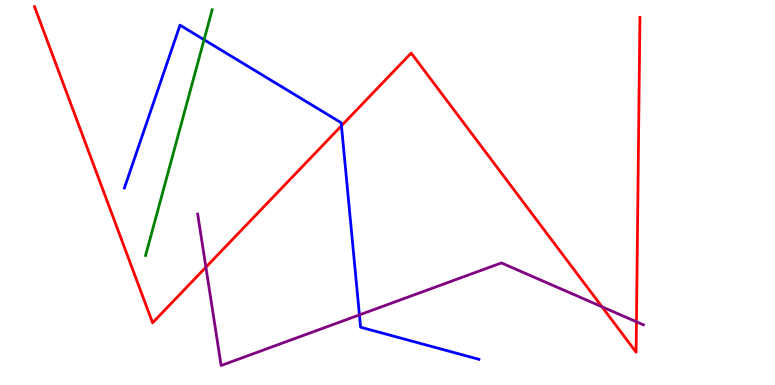[{'lines': ['blue', 'red'], 'intersections': [{'x': 4.41, 'y': 6.73}]}, {'lines': ['green', 'red'], 'intersections': []}, {'lines': ['purple', 'red'], 'intersections': [{'x': 2.66, 'y': 3.06}, {'x': 7.77, 'y': 2.03}, {'x': 8.21, 'y': 1.64}]}, {'lines': ['blue', 'green'], 'intersections': [{'x': 2.63, 'y': 8.97}]}, {'lines': ['blue', 'purple'], 'intersections': [{'x': 4.64, 'y': 1.82}]}, {'lines': ['green', 'purple'], 'intersections': []}]